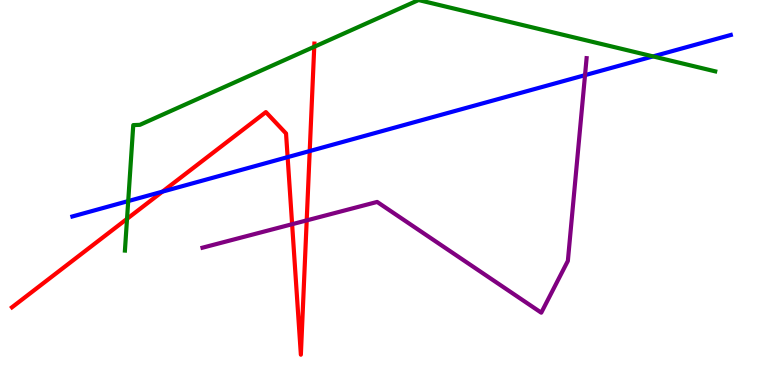[{'lines': ['blue', 'red'], 'intersections': [{'x': 2.1, 'y': 5.02}, {'x': 3.71, 'y': 5.92}, {'x': 4.0, 'y': 6.08}]}, {'lines': ['green', 'red'], 'intersections': [{'x': 1.64, 'y': 4.32}, {'x': 4.05, 'y': 8.79}]}, {'lines': ['purple', 'red'], 'intersections': [{'x': 3.77, 'y': 4.18}, {'x': 3.96, 'y': 4.28}]}, {'lines': ['blue', 'green'], 'intersections': [{'x': 1.65, 'y': 4.78}, {'x': 8.43, 'y': 8.54}]}, {'lines': ['blue', 'purple'], 'intersections': [{'x': 7.55, 'y': 8.05}]}, {'lines': ['green', 'purple'], 'intersections': []}]